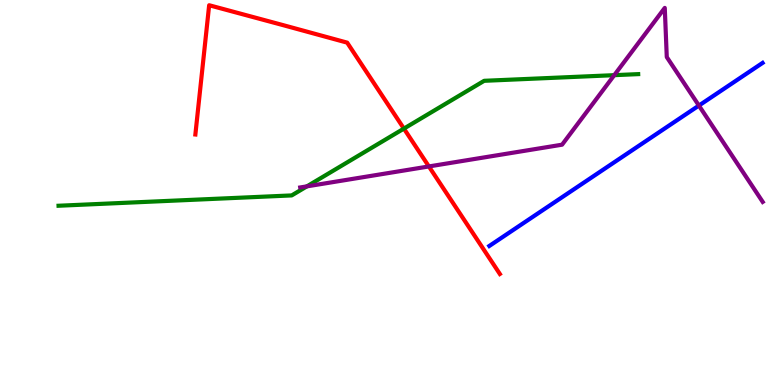[{'lines': ['blue', 'red'], 'intersections': []}, {'lines': ['green', 'red'], 'intersections': [{'x': 5.21, 'y': 6.66}]}, {'lines': ['purple', 'red'], 'intersections': [{'x': 5.53, 'y': 5.68}]}, {'lines': ['blue', 'green'], 'intersections': []}, {'lines': ['blue', 'purple'], 'intersections': [{'x': 9.02, 'y': 7.26}]}, {'lines': ['green', 'purple'], 'intersections': [{'x': 3.96, 'y': 5.16}, {'x': 7.93, 'y': 8.05}]}]